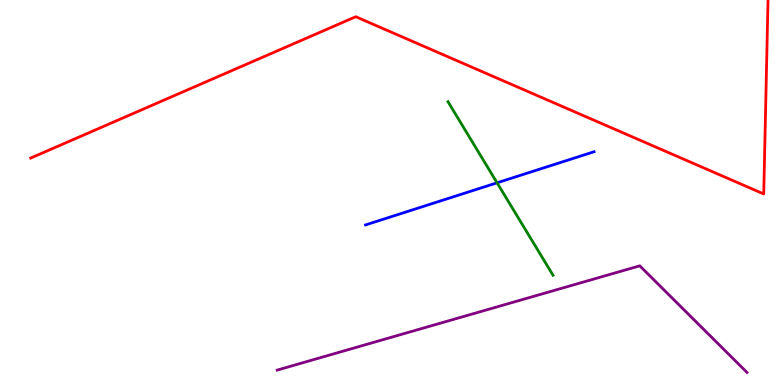[{'lines': ['blue', 'red'], 'intersections': []}, {'lines': ['green', 'red'], 'intersections': []}, {'lines': ['purple', 'red'], 'intersections': []}, {'lines': ['blue', 'green'], 'intersections': [{'x': 6.41, 'y': 5.25}]}, {'lines': ['blue', 'purple'], 'intersections': []}, {'lines': ['green', 'purple'], 'intersections': []}]